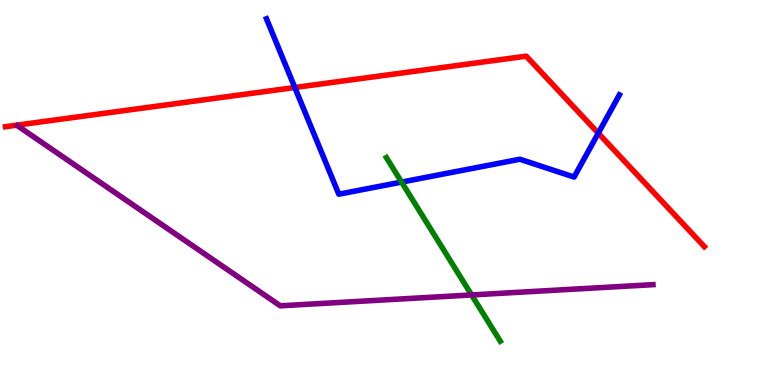[{'lines': ['blue', 'red'], 'intersections': [{'x': 3.8, 'y': 7.73}, {'x': 7.72, 'y': 6.54}]}, {'lines': ['green', 'red'], 'intersections': []}, {'lines': ['purple', 'red'], 'intersections': []}, {'lines': ['blue', 'green'], 'intersections': [{'x': 5.18, 'y': 5.27}]}, {'lines': ['blue', 'purple'], 'intersections': []}, {'lines': ['green', 'purple'], 'intersections': [{'x': 6.09, 'y': 2.34}]}]